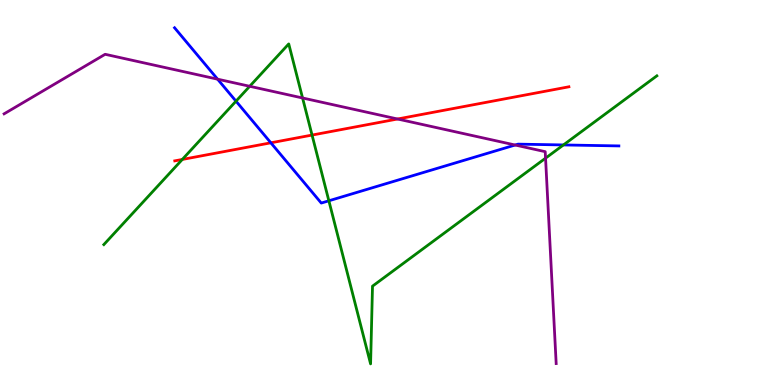[{'lines': ['blue', 'red'], 'intersections': [{'x': 3.49, 'y': 6.29}]}, {'lines': ['green', 'red'], 'intersections': [{'x': 2.35, 'y': 5.86}, {'x': 4.03, 'y': 6.49}]}, {'lines': ['purple', 'red'], 'intersections': [{'x': 5.13, 'y': 6.91}]}, {'lines': ['blue', 'green'], 'intersections': [{'x': 3.05, 'y': 7.37}, {'x': 4.24, 'y': 4.78}, {'x': 7.27, 'y': 6.24}]}, {'lines': ['blue', 'purple'], 'intersections': [{'x': 2.81, 'y': 7.94}, {'x': 6.65, 'y': 6.23}]}, {'lines': ['green', 'purple'], 'intersections': [{'x': 3.22, 'y': 7.76}, {'x': 3.9, 'y': 7.46}, {'x': 7.04, 'y': 5.89}]}]